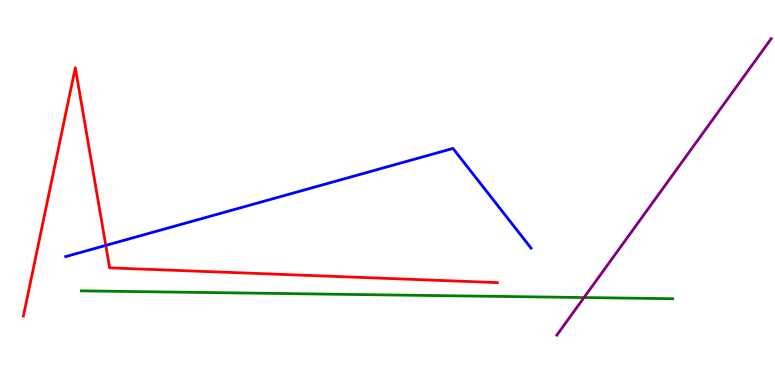[{'lines': ['blue', 'red'], 'intersections': [{'x': 1.36, 'y': 3.63}]}, {'lines': ['green', 'red'], 'intersections': []}, {'lines': ['purple', 'red'], 'intersections': []}, {'lines': ['blue', 'green'], 'intersections': []}, {'lines': ['blue', 'purple'], 'intersections': []}, {'lines': ['green', 'purple'], 'intersections': [{'x': 7.54, 'y': 2.27}]}]